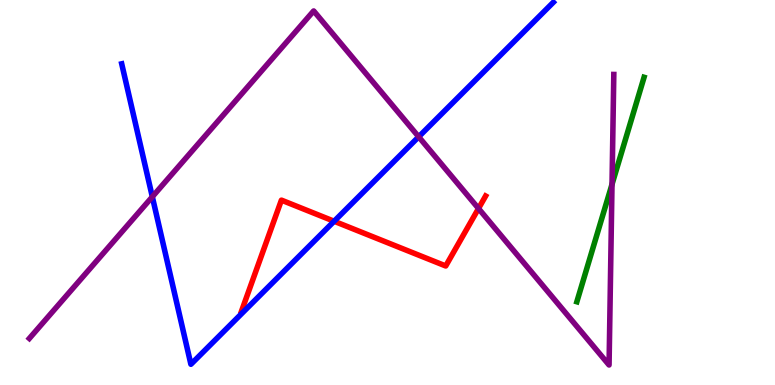[{'lines': ['blue', 'red'], 'intersections': [{'x': 4.31, 'y': 4.25}]}, {'lines': ['green', 'red'], 'intersections': []}, {'lines': ['purple', 'red'], 'intersections': [{'x': 6.17, 'y': 4.58}]}, {'lines': ['blue', 'green'], 'intersections': []}, {'lines': ['blue', 'purple'], 'intersections': [{'x': 1.97, 'y': 4.89}, {'x': 5.4, 'y': 6.45}]}, {'lines': ['green', 'purple'], 'intersections': [{'x': 7.9, 'y': 5.21}]}]